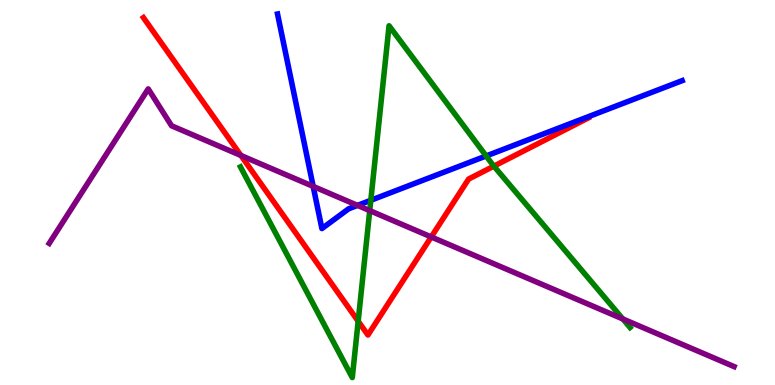[{'lines': ['blue', 'red'], 'intersections': []}, {'lines': ['green', 'red'], 'intersections': [{'x': 4.62, 'y': 1.66}, {'x': 6.37, 'y': 5.68}]}, {'lines': ['purple', 'red'], 'intersections': [{'x': 3.11, 'y': 5.96}, {'x': 5.56, 'y': 3.85}]}, {'lines': ['blue', 'green'], 'intersections': [{'x': 4.78, 'y': 4.8}, {'x': 6.27, 'y': 5.95}]}, {'lines': ['blue', 'purple'], 'intersections': [{'x': 4.04, 'y': 5.16}, {'x': 4.61, 'y': 4.67}]}, {'lines': ['green', 'purple'], 'intersections': [{'x': 4.77, 'y': 4.53}, {'x': 8.04, 'y': 1.72}]}]